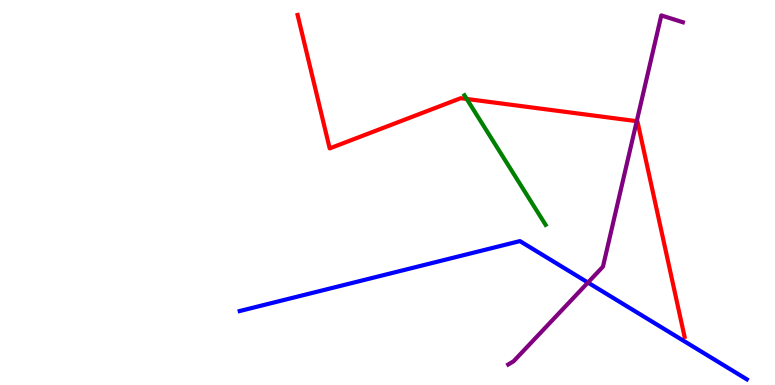[{'lines': ['blue', 'red'], 'intersections': []}, {'lines': ['green', 'red'], 'intersections': [{'x': 6.02, 'y': 7.43}]}, {'lines': ['purple', 'red'], 'intersections': [{'x': 8.22, 'y': 6.85}]}, {'lines': ['blue', 'green'], 'intersections': []}, {'lines': ['blue', 'purple'], 'intersections': [{'x': 7.59, 'y': 2.66}]}, {'lines': ['green', 'purple'], 'intersections': []}]